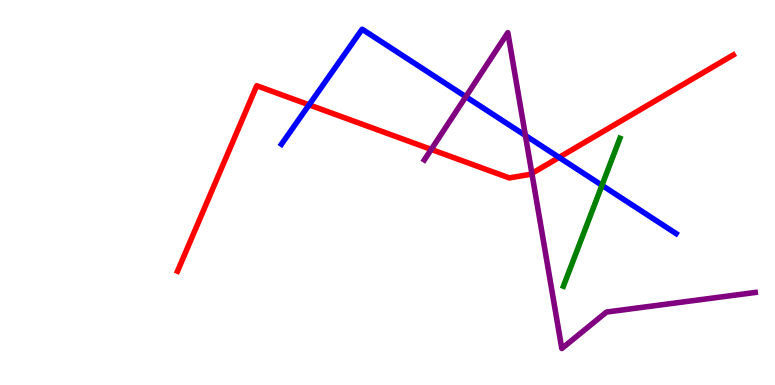[{'lines': ['blue', 'red'], 'intersections': [{'x': 3.99, 'y': 7.28}, {'x': 7.21, 'y': 5.91}]}, {'lines': ['green', 'red'], 'intersections': []}, {'lines': ['purple', 'red'], 'intersections': [{'x': 5.56, 'y': 6.12}, {'x': 6.86, 'y': 5.5}]}, {'lines': ['blue', 'green'], 'intersections': [{'x': 7.77, 'y': 5.19}]}, {'lines': ['blue', 'purple'], 'intersections': [{'x': 6.01, 'y': 7.49}, {'x': 6.78, 'y': 6.48}]}, {'lines': ['green', 'purple'], 'intersections': []}]